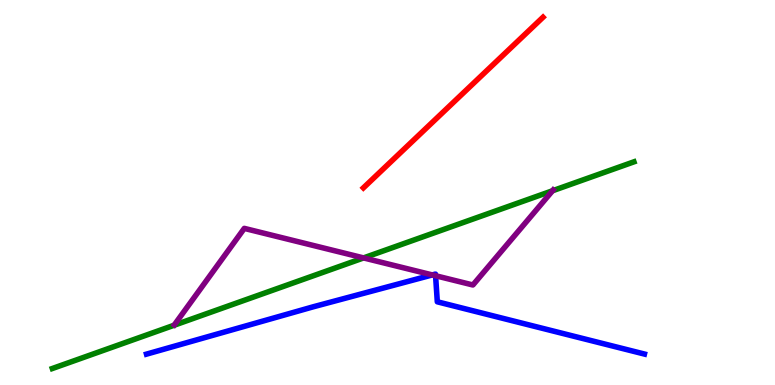[{'lines': ['blue', 'red'], 'intersections': []}, {'lines': ['green', 'red'], 'intersections': []}, {'lines': ['purple', 'red'], 'intersections': []}, {'lines': ['blue', 'green'], 'intersections': []}, {'lines': ['blue', 'purple'], 'intersections': [{'x': 5.58, 'y': 2.86}, {'x': 5.62, 'y': 2.84}]}, {'lines': ['green', 'purple'], 'intersections': [{'x': 4.69, 'y': 3.3}, {'x': 7.13, 'y': 5.04}]}]